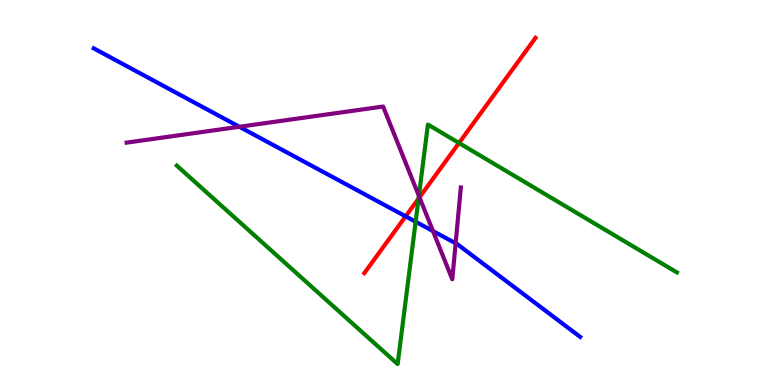[{'lines': ['blue', 'red'], 'intersections': [{'x': 5.23, 'y': 4.38}]}, {'lines': ['green', 'red'], 'intersections': [{'x': 5.4, 'y': 4.84}, {'x': 5.92, 'y': 6.29}]}, {'lines': ['purple', 'red'], 'intersections': [{'x': 5.41, 'y': 4.87}]}, {'lines': ['blue', 'green'], 'intersections': [{'x': 5.36, 'y': 4.24}]}, {'lines': ['blue', 'purple'], 'intersections': [{'x': 3.09, 'y': 6.71}, {'x': 5.59, 'y': 4.0}, {'x': 5.88, 'y': 3.68}]}, {'lines': ['green', 'purple'], 'intersections': [{'x': 5.41, 'y': 4.91}]}]